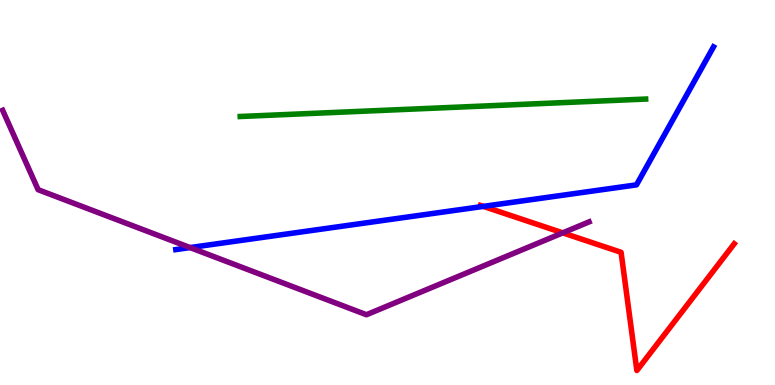[{'lines': ['blue', 'red'], 'intersections': [{'x': 6.24, 'y': 4.64}]}, {'lines': ['green', 'red'], 'intersections': []}, {'lines': ['purple', 'red'], 'intersections': [{'x': 7.26, 'y': 3.95}]}, {'lines': ['blue', 'green'], 'intersections': []}, {'lines': ['blue', 'purple'], 'intersections': [{'x': 2.45, 'y': 3.57}]}, {'lines': ['green', 'purple'], 'intersections': []}]